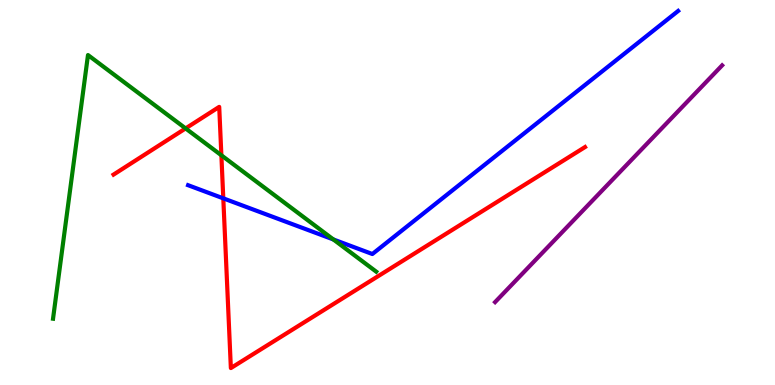[{'lines': ['blue', 'red'], 'intersections': [{'x': 2.88, 'y': 4.85}]}, {'lines': ['green', 'red'], 'intersections': [{'x': 2.39, 'y': 6.66}, {'x': 2.86, 'y': 5.97}]}, {'lines': ['purple', 'red'], 'intersections': []}, {'lines': ['blue', 'green'], 'intersections': [{'x': 4.3, 'y': 3.78}]}, {'lines': ['blue', 'purple'], 'intersections': []}, {'lines': ['green', 'purple'], 'intersections': []}]